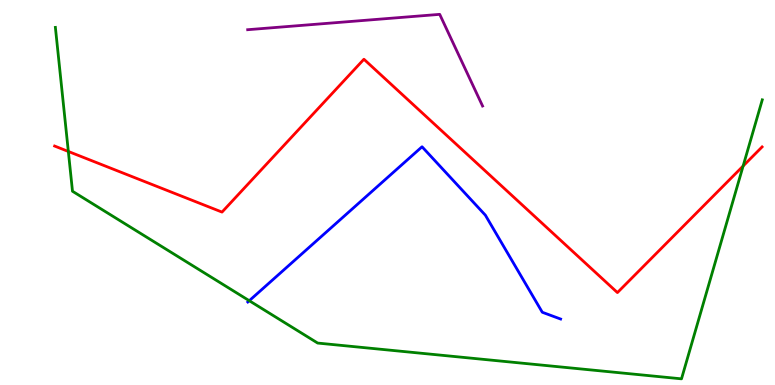[{'lines': ['blue', 'red'], 'intersections': []}, {'lines': ['green', 'red'], 'intersections': [{'x': 0.882, 'y': 6.07}, {'x': 9.59, 'y': 5.69}]}, {'lines': ['purple', 'red'], 'intersections': []}, {'lines': ['blue', 'green'], 'intersections': [{'x': 3.22, 'y': 2.19}]}, {'lines': ['blue', 'purple'], 'intersections': []}, {'lines': ['green', 'purple'], 'intersections': []}]